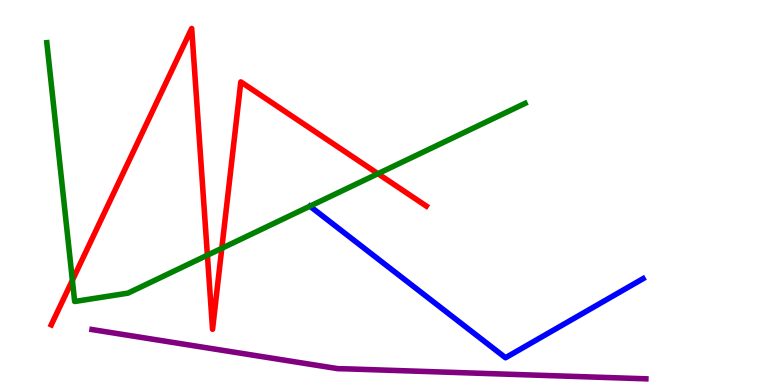[{'lines': ['blue', 'red'], 'intersections': []}, {'lines': ['green', 'red'], 'intersections': [{'x': 0.934, 'y': 2.72}, {'x': 2.68, 'y': 3.37}, {'x': 2.86, 'y': 3.55}, {'x': 4.88, 'y': 5.49}]}, {'lines': ['purple', 'red'], 'intersections': []}, {'lines': ['blue', 'green'], 'intersections': []}, {'lines': ['blue', 'purple'], 'intersections': []}, {'lines': ['green', 'purple'], 'intersections': []}]